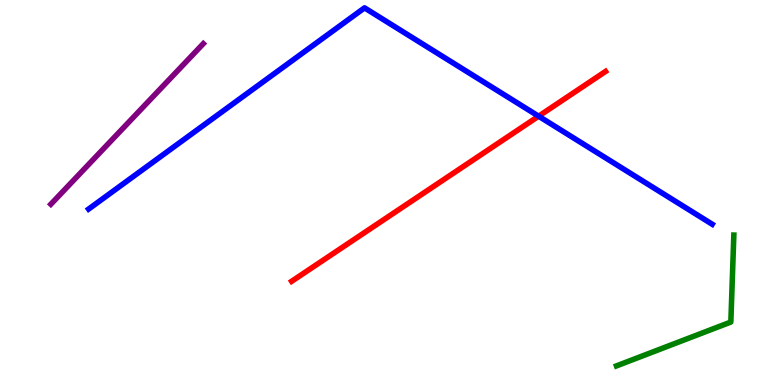[{'lines': ['blue', 'red'], 'intersections': [{'x': 6.95, 'y': 6.98}]}, {'lines': ['green', 'red'], 'intersections': []}, {'lines': ['purple', 'red'], 'intersections': []}, {'lines': ['blue', 'green'], 'intersections': []}, {'lines': ['blue', 'purple'], 'intersections': []}, {'lines': ['green', 'purple'], 'intersections': []}]